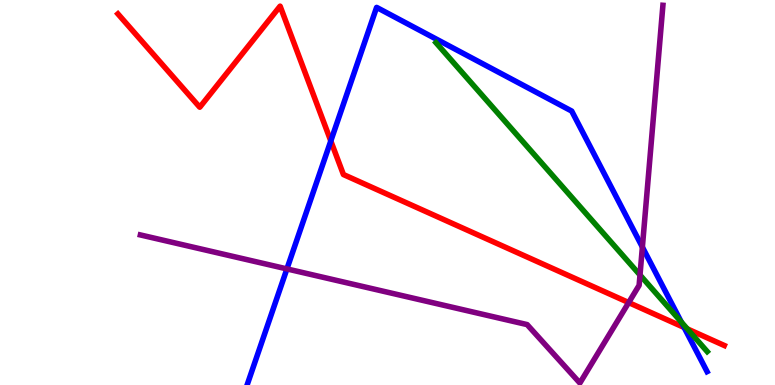[{'lines': ['blue', 'red'], 'intersections': [{'x': 4.27, 'y': 6.34}, {'x': 8.83, 'y': 1.49}]}, {'lines': ['green', 'red'], 'intersections': [{'x': 8.87, 'y': 1.46}]}, {'lines': ['purple', 'red'], 'intersections': [{'x': 8.11, 'y': 2.14}]}, {'lines': ['blue', 'green'], 'intersections': [{'x': 8.79, 'y': 1.63}]}, {'lines': ['blue', 'purple'], 'intersections': [{'x': 3.7, 'y': 3.02}, {'x': 8.29, 'y': 3.58}]}, {'lines': ['green', 'purple'], 'intersections': [{'x': 8.26, 'y': 2.86}]}]